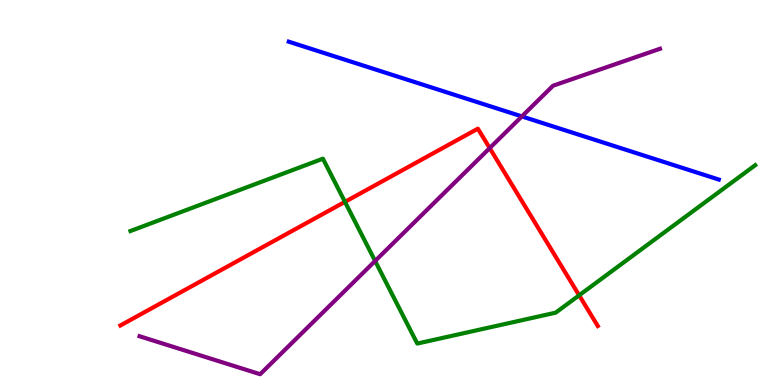[{'lines': ['blue', 'red'], 'intersections': []}, {'lines': ['green', 'red'], 'intersections': [{'x': 4.45, 'y': 4.76}, {'x': 7.47, 'y': 2.33}]}, {'lines': ['purple', 'red'], 'intersections': [{'x': 6.32, 'y': 6.15}]}, {'lines': ['blue', 'green'], 'intersections': []}, {'lines': ['blue', 'purple'], 'intersections': [{'x': 6.73, 'y': 6.98}]}, {'lines': ['green', 'purple'], 'intersections': [{'x': 4.84, 'y': 3.22}]}]